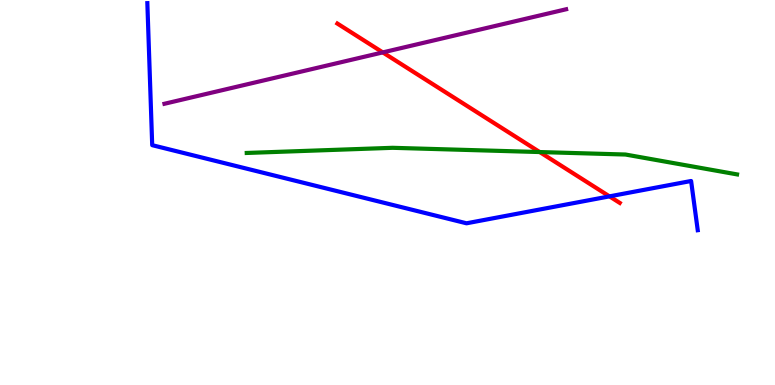[{'lines': ['blue', 'red'], 'intersections': [{'x': 7.86, 'y': 4.9}]}, {'lines': ['green', 'red'], 'intersections': [{'x': 6.96, 'y': 6.05}]}, {'lines': ['purple', 'red'], 'intersections': [{'x': 4.94, 'y': 8.64}]}, {'lines': ['blue', 'green'], 'intersections': []}, {'lines': ['blue', 'purple'], 'intersections': []}, {'lines': ['green', 'purple'], 'intersections': []}]